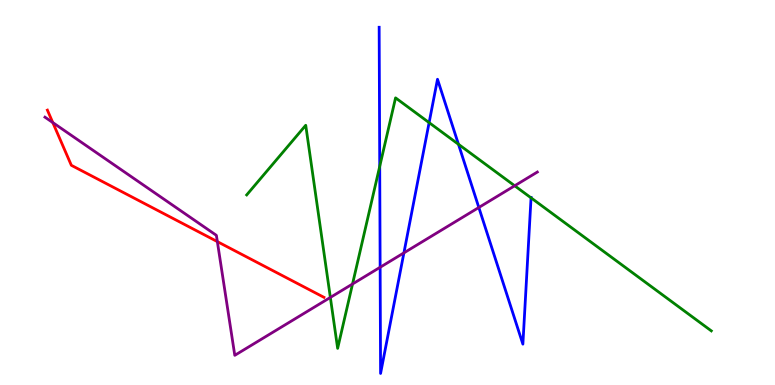[{'lines': ['blue', 'red'], 'intersections': []}, {'lines': ['green', 'red'], 'intersections': []}, {'lines': ['purple', 'red'], 'intersections': [{'x': 0.681, 'y': 6.82}, {'x': 2.8, 'y': 3.72}]}, {'lines': ['blue', 'green'], 'intersections': [{'x': 4.9, 'y': 5.68}, {'x': 5.54, 'y': 6.81}, {'x': 5.92, 'y': 6.25}, {'x': 6.85, 'y': 4.86}]}, {'lines': ['blue', 'purple'], 'intersections': [{'x': 4.9, 'y': 3.06}, {'x': 5.21, 'y': 3.43}, {'x': 6.18, 'y': 4.61}]}, {'lines': ['green', 'purple'], 'intersections': [{'x': 4.26, 'y': 2.27}, {'x': 4.55, 'y': 2.62}, {'x': 6.64, 'y': 5.17}]}]